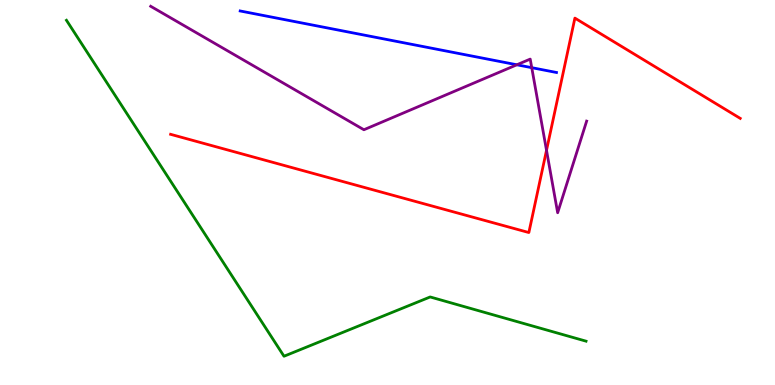[{'lines': ['blue', 'red'], 'intersections': []}, {'lines': ['green', 'red'], 'intersections': []}, {'lines': ['purple', 'red'], 'intersections': [{'x': 7.05, 'y': 6.1}]}, {'lines': ['blue', 'green'], 'intersections': []}, {'lines': ['blue', 'purple'], 'intersections': [{'x': 6.67, 'y': 8.32}, {'x': 6.86, 'y': 8.24}]}, {'lines': ['green', 'purple'], 'intersections': []}]